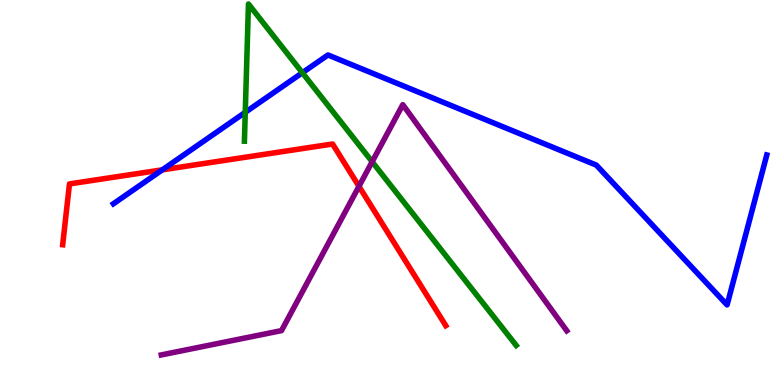[{'lines': ['blue', 'red'], 'intersections': [{'x': 2.09, 'y': 5.59}]}, {'lines': ['green', 'red'], 'intersections': []}, {'lines': ['purple', 'red'], 'intersections': [{'x': 4.63, 'y': 5.16}]}, {'lines': ['blue', 'green'], 'intersections': [{'x': 3.16, 'y': 7.08}, {'x': 3.9, 'y': 8.11}]}, {'lines': ['blue', 'purple'], 'intersections': []}, {'lines': ['green', 'purple'], 'intersections': [{'x': 4.8, 'y': 5.8}]}]